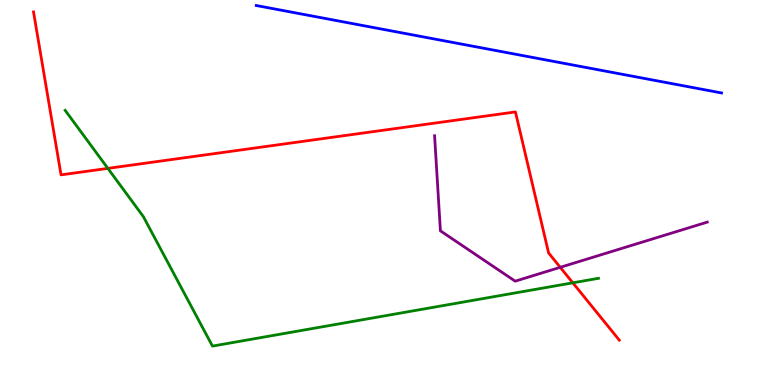[{'lines': ['blue', 'red'], 'intersections': []}, {'lines': ['green', 'red'], 'intersections': [{'x': 1.39, 'y': 5.63}, {'x': 7.39, 'y': 2.65}]}, {'lines': ['purple', 'red'], 'intersections': [{'x': 7.23, 'y': 3.06}]}, {'lines': ['blue', 'green'], 'intersections': []}, {'lines': ['blue', 'purple'], 'intersections': []}, {'lines': ['green', 'purple'], 'intersections': []}]